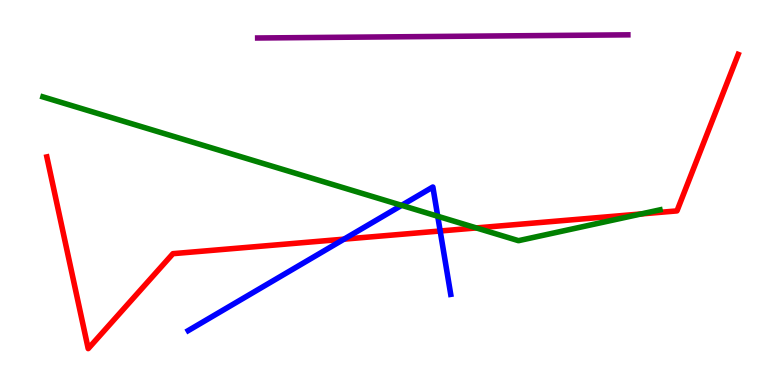[{'lines': ['blue', 'red'], 'intersections': [{'x': 4.44, 'y': 3.79}, {'x': 5.68, 'y': 4.0}]}, {'lines': ['green', 'red'], 'intersections': [{'x': 6.15, 'y': 4.08}, {'x': 8.27, 'y': 4.44}]}, {'lines': ['purple', 'red'], 'intersections': []}, {'lines': ['blue', 'green'], 'intersections': [{'x': 5.18, 'y': 4.67}, {'x': 5.65, 'y': 4.38}]}, {'lines': ['blue', 'purple'], 'intersections': []}, {'lines': ['green', 'purple'], 'intersections': []}]